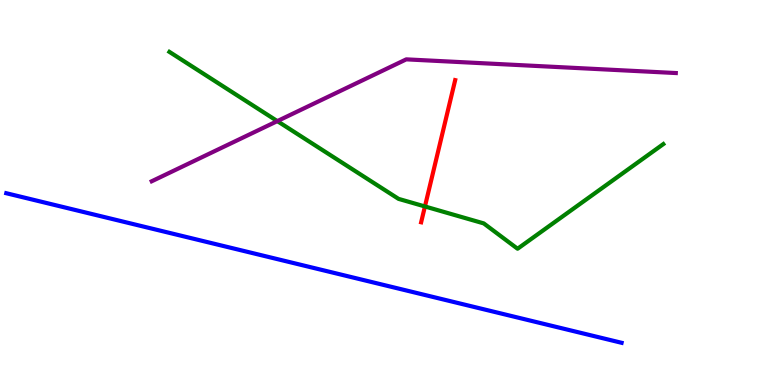[{'lines': ['blue', 'red'], 'intersections': []}, {'lines': ['green', 'red'], 'intersections': [{'x': 5.48, 'y': 4.64}]}, {'lines': ['purple', 'red'], 'intersections': []}, {'lines': ['blue', 'green'], 'intersections': []}, {'lines': ['blue', 'purple'], 'intersections': []}, {'lines': ['green', 'purple'], 'intersections': [{'x': 3.58, 'y': 6.85}]}]